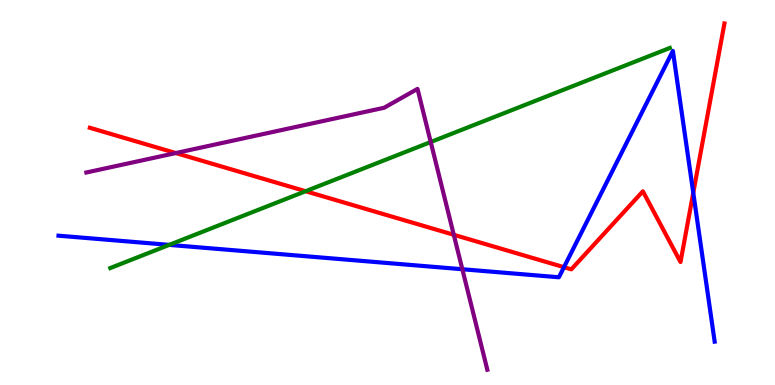[{'lines': ['blue', 'red'], 'intersections': [{'x': 7.28, 'y': 3.06}, {'x': 8.95, 'y': 4.99}]}, {'lines': ['green', 'red'], 'intersections': [{'x': 3.94, 'y': 5.03}]}, {'lines': ['purple', 'red'], 'intersections': [{'x': 2.27, 'y': 6.02}, {'x': 5.86, 'y': 3.9}]}, {'lines': ['blue', 'green'], 'intersections': [{'x': 2.18, 'y': 3.64}]}, {'lines': ['blue', 'purple'], 'intersections': [{'x': 5.97, 'y': 3.01}]}, {'lines': ['green', 'purple'], 'intersections': [{'x': 5.56, 'y': 6.31}]}]